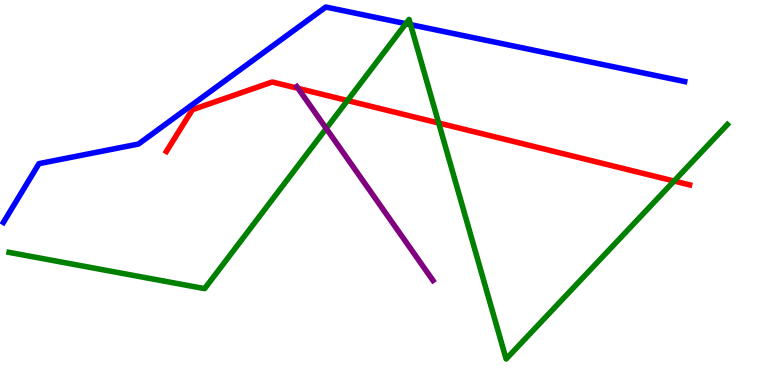[{'lines': ['blue', 'red'], 'intersections': []}, {'lines': ['green', 'red'], 'intersections': [{'x': 4.48, 'y': 7.39}, {'x': 5.66, 'y': 6.8}, {'x': 8.7, 'y': 5.3}]}, {'lines': ['purple', 'red'], 'intersections': [{'x': 3.85, 'y': 7.7}]}, {'lines': ['blue', 'green'], 'intersections': [{'x': 5.24, 'y': 9.39}, {'x': 5.3, 'y': 9.36}]}, {'lines': ['blue', 'purple'], 'intersections': []}, {'lines': ['green', 'purple'], 'intersections': [{'x': 4.21, 'y': 6.66}]}]